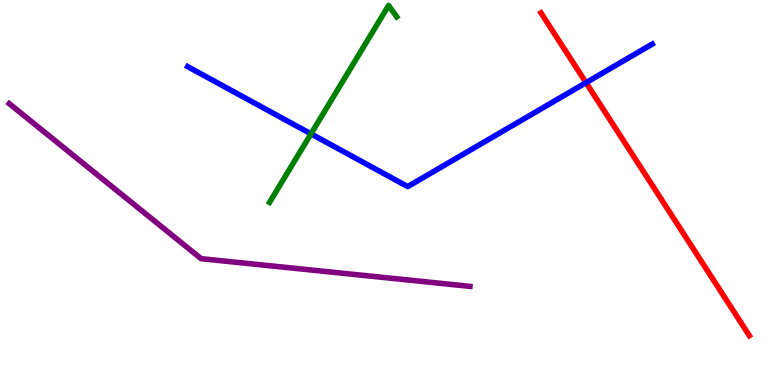[{'lines': ['blue', 'red'], 'intersections': [{'x': 7.56, 'y': 7.85}]}, {'lines': ['green', 'red'], 'intersections': []}, {'lines': ['purple', 'red'], 'intersections': []}, {'lines': ['blue', 'green'], 'intersections': [{'x': 4.01, 'y': 6.52}]}, {'lines': ['blue', 'purple'], 'intersections': []}, {'lines': ['green', 'purple'], 'intersections': []}]